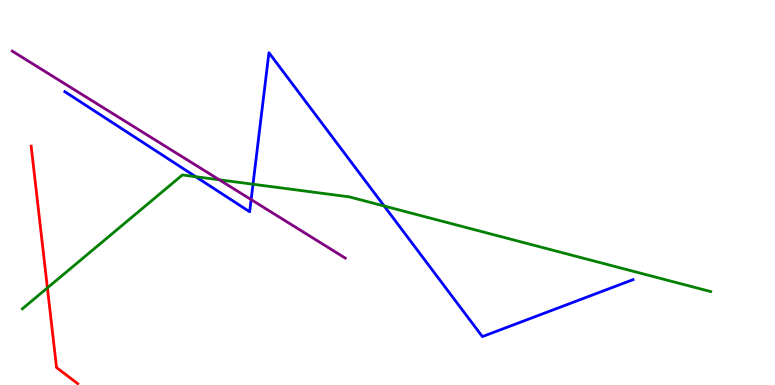[{'lines': ['blue', 'red'], 'intersections': []}, {'lines': ['green', 'red'], 'intersections': [{'x': 0.612, 'y': 2.52}]}, {'lines': ['purple', 'red'], 'intersections': []}, {'lines': ['blue', 'green'], 'intersections': [{'x': 2.53, 'y': 5.41}, {'x': 3.26, 'y': 5.21}, {'x': 4.96, 'y': 4.65}]}, {'lines': ['blue', 'purple'], 'intersections': [{'x': 3.24, 'y': 4.82}]}, {'lines': ['green', 'purple'], 'intersections': [{'x': 2.83, 'y': 5.33}]}]